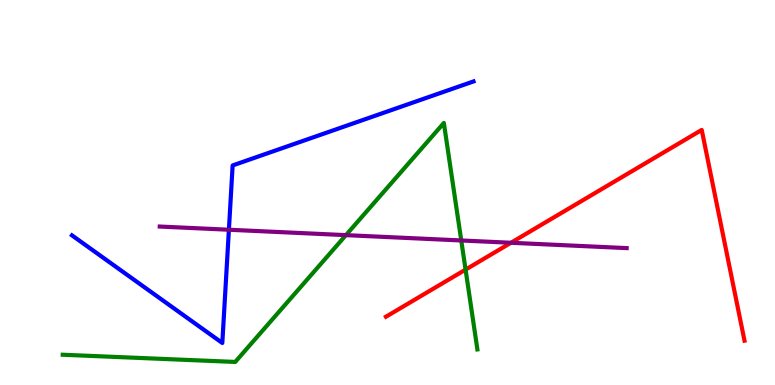[{'lines': ['blue', 'red'], 'intersections': []}, {'lines': ['green', 'red'], 'intersections': [{'x': 6.01, 'y': 3.0}]}, {'lines': ['purple', 'red'], 'intersections': [{'x': 6.59, 'y': 3.69}]}, {'lines': ['blue', 'green'], 'intersections': []}, {'lines': ['blue', 'purple'], 'intersections': [{'x': 2.95, 'y': 4.03}]}, {'lines': ['green', 'purple'], 'intersections': [{'x': 4.46, 'y': 3.89}, {'x': 5.95, 'y': 3.75}]}]